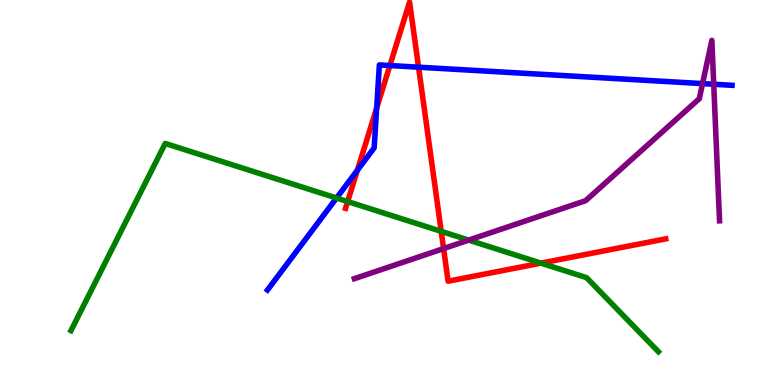[{'lines': ['blue', 'red'], 'intersections': [{'x': 4.61, 'y': 5.58}, {'x': 4.86, 'y': 7.19}, {'x': 5.03, 'y': 8.3}, {'x': 5.4, 'y': 8.25}]}, {'lines': ['green', 'red'], 'intersections': [{'x': 4.49, 'y': 4.76}, {'x': 5.69, 'y': 3.99}, {'x': 6.98, 'y': 3.17}]}, {'lines': ['purple', 'red'], 'intersections': [{'x': 5.72, 'y': 3.54}]}, {'lines': ['blue', 'green'], 'intersections': [{'x': 4.34, 'y': 4.86}]}, {'lines': ['blue', 'purple'], 'intersections': [{'x': 9.07, 'y': 7.83}, {'x': 9.21, 'y': 7.81}]}, {'lines': ['green', 'purple'], 'intersections': [{'x': 6.05, 'y': 3.76}]}]